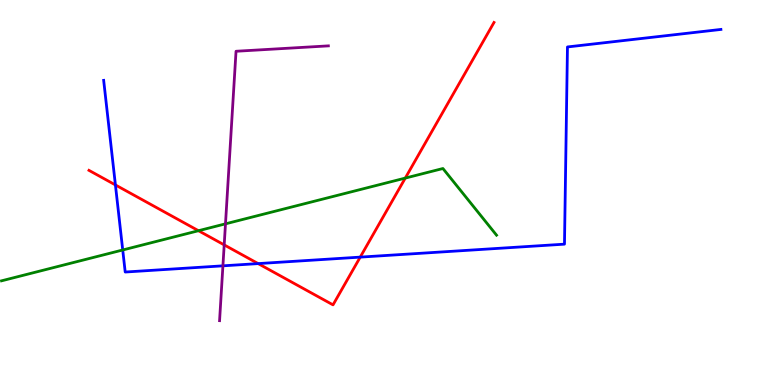[{'lines': ['blue', 'red'], 'intersections': [{'x': 1.49, 'y': 5.2}, {'x': 3.33, 'y': 3.15}, {'x': 4.65, 'y': 3.32}]}, {'lines': ['green', 'red'], 'intersections': [{'x': 2.56, 'y': 4.01}, {'x': 5.23, 'y': 5.37}]}, {'lines': ['purple', 'red'], 'intersections': [{'x': 2.89, 'y': 3.64}]}, {'lines': ['blue', 'green'], 'intersections': [{'x': 1.58, 'y': 3.51}]}, {'lines': ['blue', 'purple'], 'intersections': [{'x': 2.88, 'y': 3.1}]}, {'lines': ['green', 'purple'], 'intersections': [{'x': 2.91, 'y': 4.19}]}]